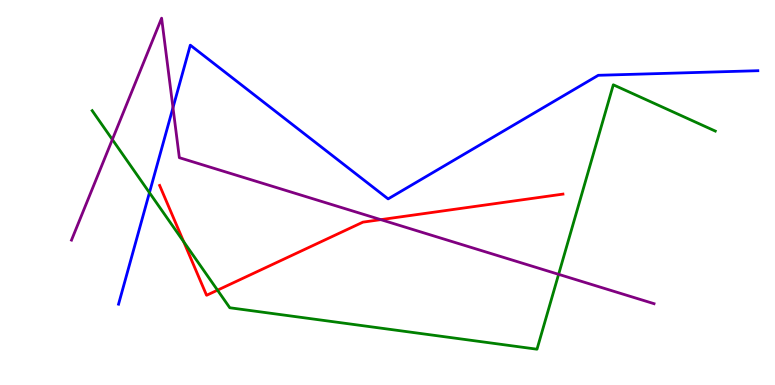[{'lines': ['blue', 'red'], 'intersections': []}, {'lines': ['green', 'red'], 'intersections': [{'x': 2.37, 'y': 3.72}, {'x': 2.81, 'y': 2.46}]}, {'lines': ['purple', 'red'], 'intersections': [{'x': 4.91, 'y': 4.3}]}, {'lines': ['blue', 'green'], 'intersections': [{'x': 1.93, 'y': 5.0}]}, {'lines': ['blue', 'purple'], 'intersections': [{'x': 2.23, 'y': 7.2}]}, {'lines': ['green', 'purple'], 'intersections': [{'x': 1.45, 'y': 6.38}, {'x': 7.21, 'y': 2.87}]}]